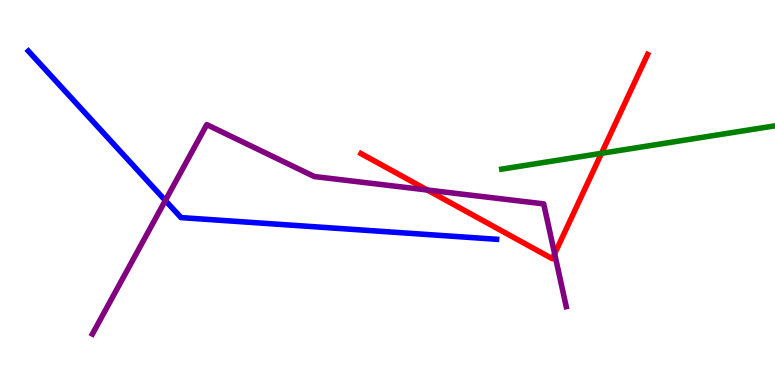[{'lines': ['blue', 'red'], 'intersections': []}, {'lines': ['green', 'red'], 'intersections': [{'x': 7.76, 'y': 6.02}]}, {'lines': ['purple', 'red'], 'intersections': [{'x': 5.51, 'y': 5.06}, {'x': 7.16, 'y': 3.41}]}, {'lines': ['blue', 'green'], 'intersections': []}, {'lines': ['blue', 'purple'], 'intersections': [{'x': 2.13, 'y': 4.79}]}, {'lines': ['green', 'purple'], 'intersections': []}]